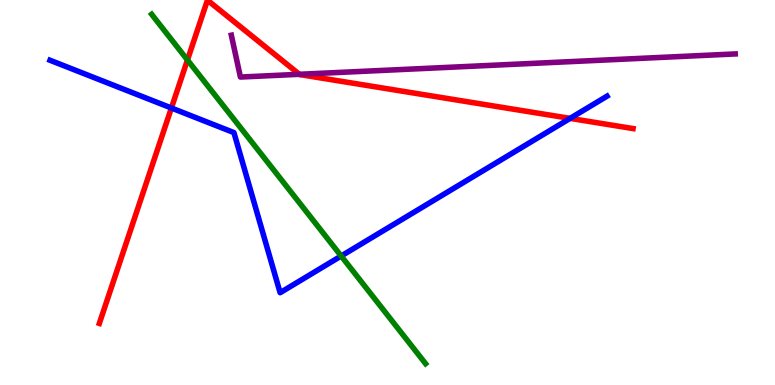[{'lines': ['blue', 'red'], 'intersections': [{'x': 2.21, 'y': 7.19}, {'x': 7.36, 'y': 6.93}]}, {'lines': ['green', 'red'], 'intersections': [{'x': 2.42, 'y': 8.44}]}, {'lines': ['purple', 'red'], 'intersections': [{'x': 3.86, 'y': 8.07}]}, {'lines': ['blue', 'green'], 'intersections': [{'x': 4.4, 'y': 3.35}]}, {'lines': ['blue', 'purple'], 'intersections': []}, {'lines': ['green', 'purple'], 'intersections': []}]